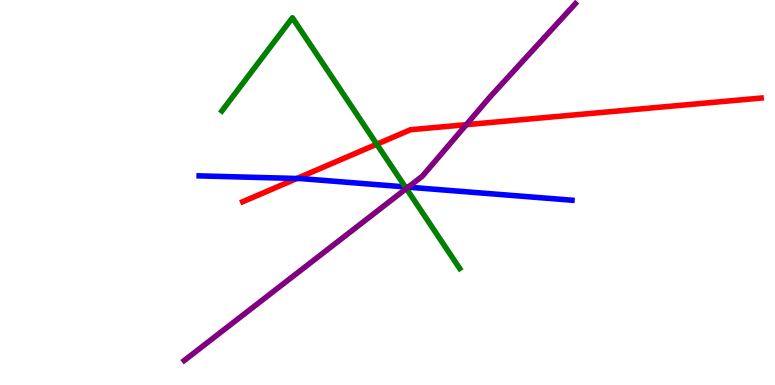[{'lines': ['blue', 'red'], 'intersections': [{'x': 3.83, 'y': 5.36}]}, {'lines': ['green', 'red'], 'intersections': [{'x': 4.86, 'y': 6.25}]}, {'lines': ['purple', 'red'], 'intersections': [{'x': 6.02, 'y': 6.76}]}, {'lines': ['blue', 'green'], 'intersections': [{'x': 5.23, 'y': 5.14}]}, {'lines': ['blue', 'purple'], 'intersections': [{'x': 5.27, 'y': 5.14}]}, {'lines': ['green', 'purple'], 'intersections': [{'x': 5.24, 'y': 5.1}]}]